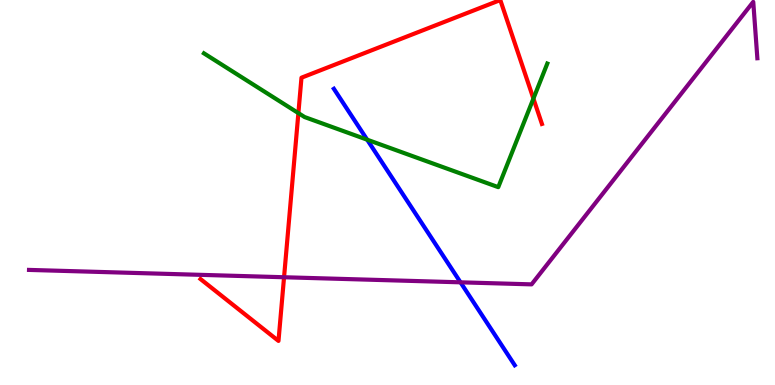[{'lines': ['blue', 'red'], 'intersections': []}, {'lines': ['green', 'red'], 'intersections': [{'x': 3.85, 'y': 7.06}, {'x': 6.88, 'y': 7.44}]}, {'lines': ['purple', 'red'], 'intersections': [{'x': 3.67, 'y': 2.8}]}, {'lines': ['blue', 'green'], 'intersections': [{'x': 4.74, 'y': 6.37}]}, {'lines': ['blue', 'purple'], 'intersections': [{'x': 5.94, 'y': 2.67}]}, {'lines': ['green', 'purple'], 'intersections': []}]